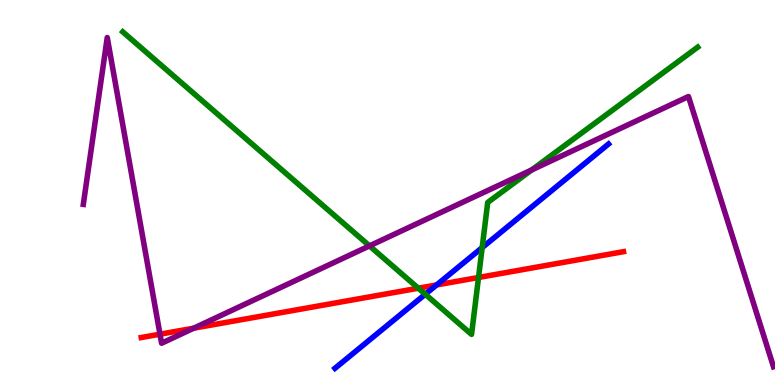[{'lines': ['blue', 'red'], 'intersections': [{'x': 5.63, 'y': 2.6}]}, {'lines': ['green', 'red'], 'intersections': [{'x': 5.4, 'y': 2.51}, {'x': 6.17, 'y': 2.79}]}, {'lines': ['purple', 'red'], 'intersections': [{'x': 2.06, 'y': 1.32}, {'x': 2.5, 'y': 1.48}]}, {'lines': ['blue', 'green'], 'intersections': [{'x': 5.49, 'y': 2.36}, {'x': 6.22, 'y': 3.57}]}, {'lines': ['blue', 'purple'], 'intersections': []}, {'lines': ['green', 'purple'], 'intersections': [{'x': 4.77, 'y': 3.61}, {'x': 6.86, 'y': 5.59}]}]